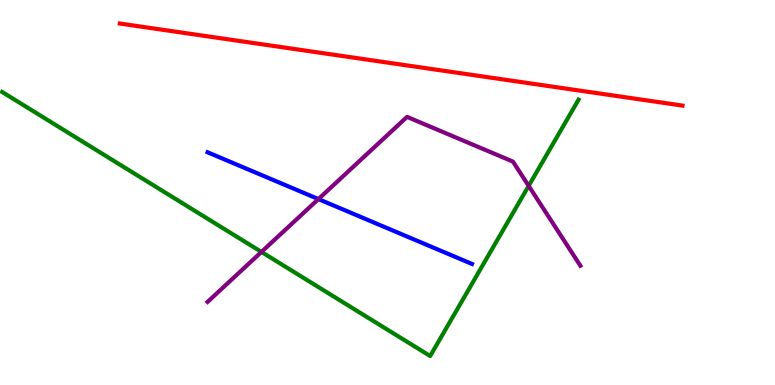[{'lines': ['blue', 'red'], 'intersections': []}, {'lines': ['green', 'red'], 'intersections': []}, {'lines': ['purple', 'red'], 'intersections': []}, {'lines': ['blue', 'green'], 'intersections': []}, {'lines': ['blue', 'purple'], 'intersections': [{'x': 4.11, 'y': 4.83}]}, {'lines': ['green', 'purple'], 'intersections': [{'x': 3.37, 'y': 3.46}, {'x': 6.82, 'y': 5.17}]}]